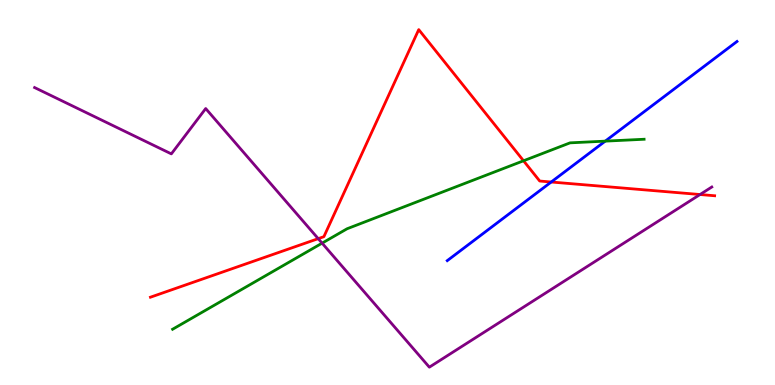[{'lines': ['blue', 'red'], 'intersections': [{'x': 7.11, 'y': 5.27}]}, {'lines': ['green', 'red'], 'intersections': [{'x': 6.76, 'y': 5.82}]}, {'lines': ['purple', 'red'], 'intersections': [{'x': 4.11, 'y': 3.8}, {'x': 9.03, 'y': 4.95}]}, {'lines': ['blue', 'green'], 'intersections': [{'x': 7.81, 'y': 6.33}]}, {'lines': ['blue', 'purple'], 'intersections': []}, {'lines': ['green', 'purple'], 'intersections': [{'x': 4.16, 'y': 3.68}]}]